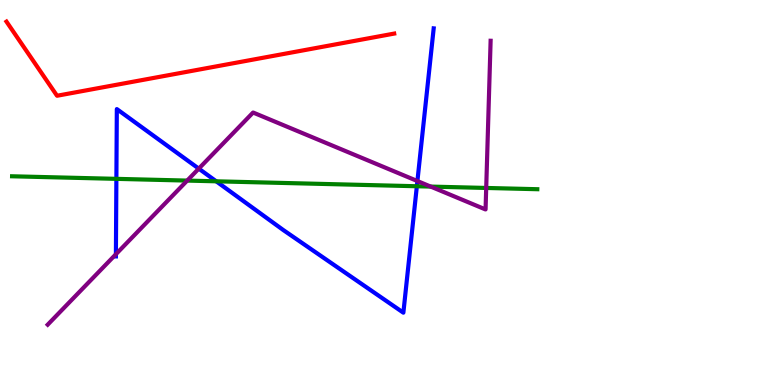[{'lines': ['blue', 'red'], 'intersections': []}, {'lines': ['green', 'red'], 'intersections': []}, {'lines': ['purple', 'red'], 'intersections': []}, {'lines': ['blue', 'green'], 'intersections': [{'x': 1.5, 'y': 5.35}, {'x': 2.79, 'y': 5.29}, {'x': 5.38, 'y': 5.16}]}, {'lines': ['blue', 'purple'], 'intersections': [{'x': 1.5, 'y': 3.4}, {'x': 2.56, 'y': 5.62}, {'x': 5.39, 'y': 5.3}]}, {'lines': ['green', 'purple'], 'intersections': [{'x': 2.42, 'y': 5.31}, {'x': 5.56, 'y': 5.15}, {'x': 6.27, 'y': 5.12}]}]